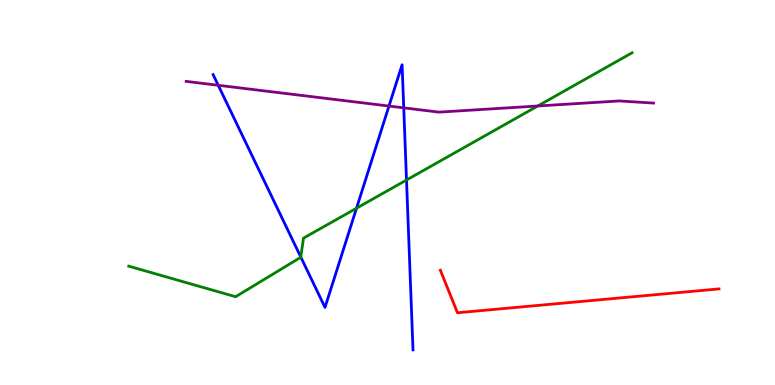[{'lines': ['blue', 'red'], 'intersections': []}, {'lines': ['green', 'red'], 'intersections': []}, {'lines': ['purple', 'red'], 'intersections': []}, {'lines': ['blue', 'green'], 'intersections': [{'x': 3.88, 'y': 3.32}, {'x': 4.6, 'y': 4.59}, {'x': 5.25, 'y': 5.32}]}, {'lines': ['blue', 'purple'], 'intersections': [{'x': 2.82, 'y': 7.78}, {'x': 5.02, 'y': 7.25}, {'x': 5.21, 'y': 7.2}]}, {'lines': ['green', 'purple'], 'intersections': [{'x': 6.94, 'y': 7.25}]}]